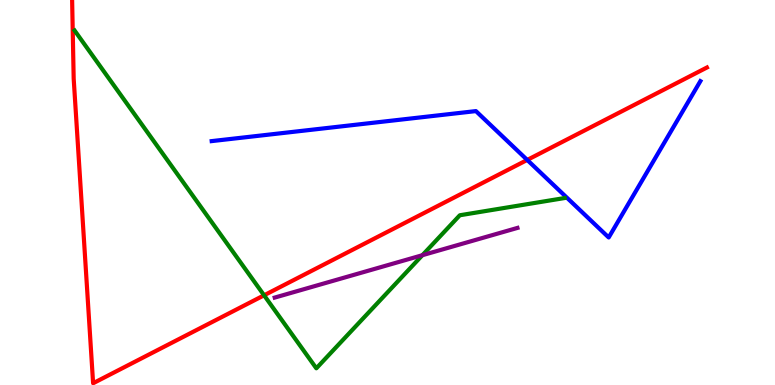[{'lines': ['blue', 'red'], 'intersections': [{'x': 6.8, 'y': 5.85}]}, {'lines': ['green', 'red'], 'intersections': [{'x': 3.41, 'y': 2.33}]}, {'lines': ['purple', 'red'], 'intersections': []}, {'lines': ['blue', 'green'], 'intersections': []}, {'lines': ['blue', 'purple'], 'intersections': []}, {'lines': ['green', 'purple'], 'intersections': [{'x': 5.45, 'y': 3.37}]}]